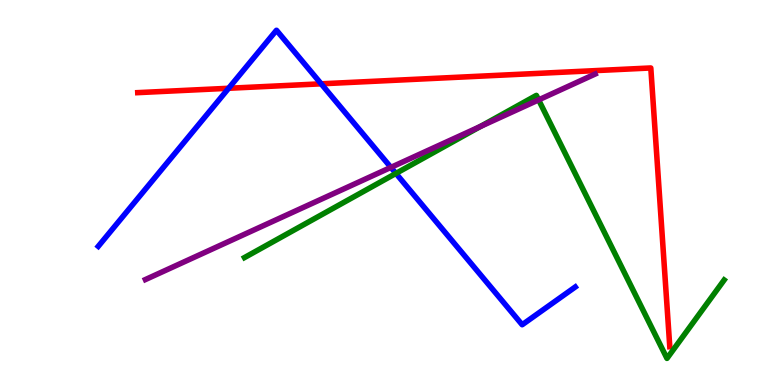[{'lines': ['blue', 'red'], 'intersections': [{'x': 2.95, 'y': 7.71}, {'x': 4.14, 'y': 7.82}]}, {'lines': ['green', 'red'], 'intersections': []}, {'lines': ['purple', 'red'], 'intersections': []}, {'lines': ['blue', 'green'], 'intersections': [{'x': 5.11, 'y': 5.5}]}, {'lines': ['blue', 'purple'], 'intersections': [{'x': 5.04, 'y': 5.65}]}, {'lines': ['green', 'purple'], 'intersections': [{'x': 6.2, 'y': 6.71}, {'x': 6.95, 'y': 7.41}]}]